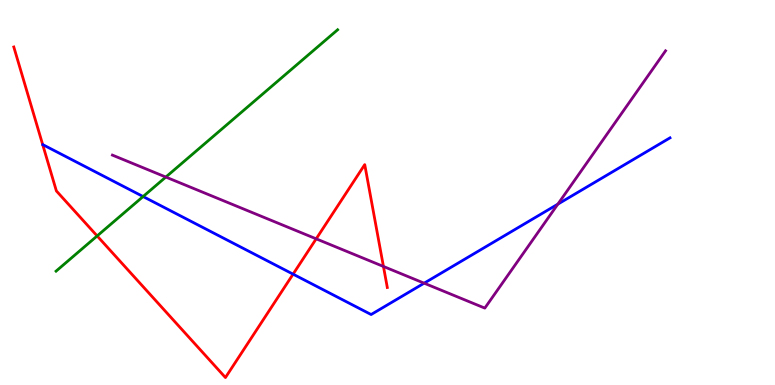[{'lines': ['blue', 'red'], 'intersections': [{'x': 3.78, 'y': 2.88}]}, {'lines': ['green', 'red'], 'intersections': [{'x': 1.25, 'y': 3.87}]}, {'lines': ['purple', 'red'], 'intersections': [{'x': 4.08, 'y': 3.8}, {'x': 4.95, 'y': 3.08}]}, {'lines': ['blue', 'green'], 'intersections': [{'x': 1.85, 'y': 4.9}]}, {'lines': ['blue', 'purple'], 'intersections': [{'x': 5.47, 'y': 2.64}, {'x': 7.2, 'y': 4.7}]}, {'lines': ['green', 'purple'], 'intersections': [{'x': 2.14, 'y': 5.4}]}]